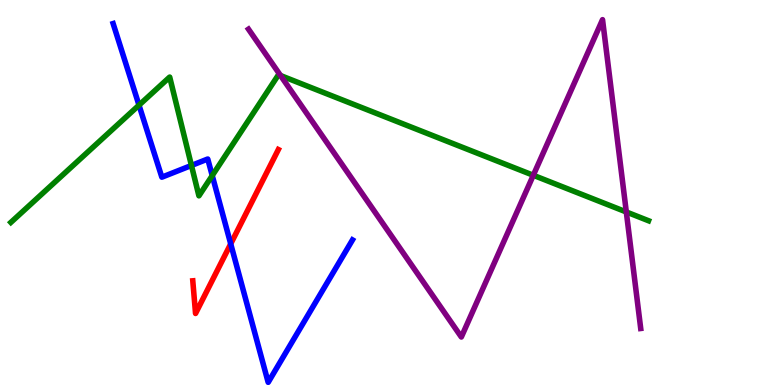[{'lines': ['blue', 'red'], 'intersections': [{'x': 2.98, 'y': 3.67}]}, {'lines': ['green', 'red'], 'intersections': []}, {'lines': ['purple', 'red'], 'intersections': []}, {'lines': ['blue', 'green'], 'intersections': [{'x': 1.79, 'y': 7.27}, {'x': 2.47, 'y': 5.7}, {'x': 2.74, 'y': 5.44}]}, {'lines': ['blue', 'purple'], 'intersections': []}, {'lines': ['green', 'purple'], 'intersections': [{'x': 3.62, 'y': 8.04}, {'x': 6.88, 'y': 5.45}, {'x': 8.08, 'y': 4.49}]}]